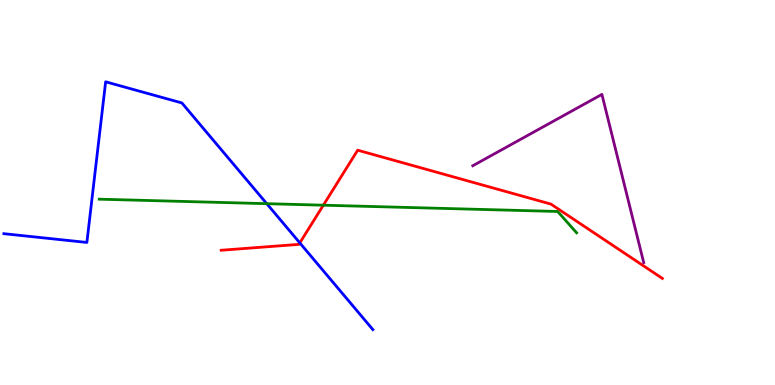[{'lines': ['blue', 'red'], 'intersections': [{'x': 3.87, 'y': 3.69}]}, {'lines': ['green', 'red'], 'intersections': [{'x': 4.17, 'y': 4.67}]}, {'lines': ['purple', 'red'], 'intersections': []}, {'lines': ['blue', 'green'], 'intersections': [{'x': 3.44, 'y': 4.71}]}, {'lines': ['blue', 'purple'], 'intersections': []}, {'lines': ['green', 'purple'], 'intersections': []}]